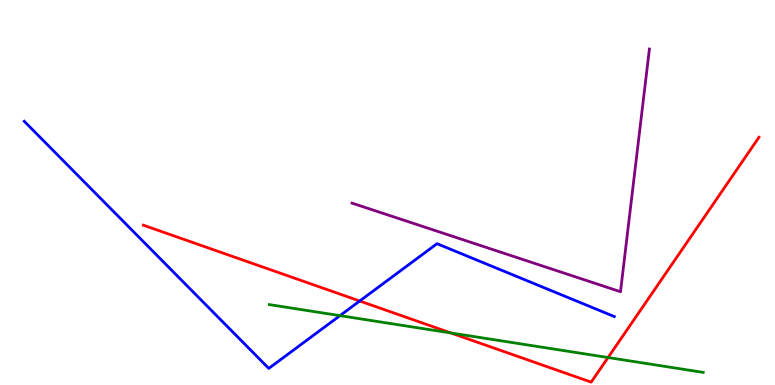[{'lines': ['blue', 'red'], 'intersections': [{'x': 4.64, 'y': 2.18}]}, {'lines': ['green', 'red'], 'intersections': [{'x': 5.82, 'y': 1.35}, {'x': 7.85, 'y': 0.714}]}, {'lines': ['purple', 'red'], 'intersections': []}, {'lines': ['blue', 'green'], 'intersections': [{'x': 4.39, 'y': 1.8}]}, {'lines': ['blue', 'purple'], 'intersections': []}, {'lines': ['green', 'purple'], 'intersections': []}]